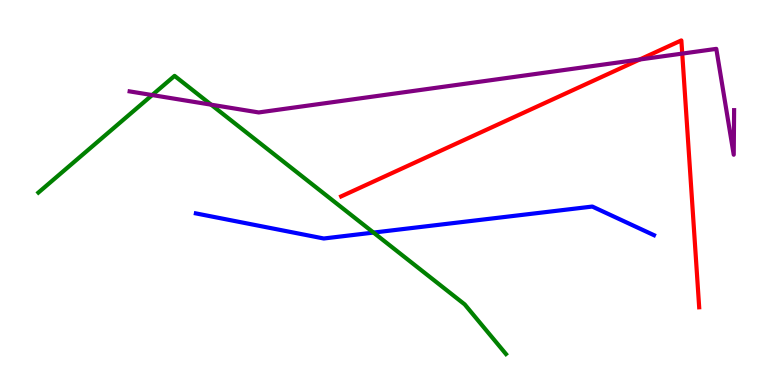[{'lines': ['blue', 'red'], 'intersections': []}, {'lines': ['green', 'red'], 'intersections': []}, {'lines': ['purple', 'red'], 'intersections': [{'x': 8.25, 'y': 8.45}, {'x': 8.8, 'y': 8.61}]}, {'lines': ['blue', 'green'], 'intersections': [{'x': 4.82, 'y': 3.96}]}, {'lines': ['blue', 'purple'], 'intersections': []}, {'lines': ['green', 'purple'], 'intersections': [{'x': 1.96, 'y': 7.53}, {'x': 2.72, 'y': 7.28}]}]